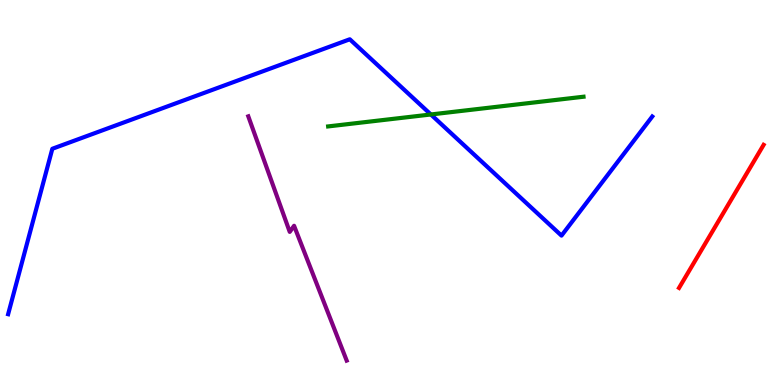[{'lines': ['blue', 'red'], 'intersections': []}, {'lines': ['green', 'red'], 'intersections': []}, {'lines': ['purple', 'red'], 'intersections': []}, {'lines': ['blue', 'green'], 'intersections': [{'x': 5.56, 'y': 7.03}]}, {'lines': ['blue', 'purple'], 'intersections': []}, {'lines': ['green', 'purple'], 'intersections': []}]